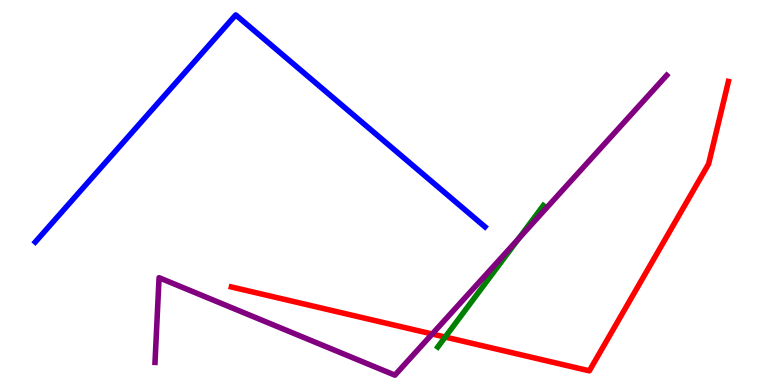[{'lines': ['blue', 'red'], 'intersections': []}, {'lines': ['green', 'red'], 'intersections': [{'x': 5.74, 'y': 1.25}]}, {'lines': ['purple', 'red'], 'intersections': [{'x': 5.58, 'y': 1.32}]}, {'lines': ['blue', 'green'], 'intersections': []}, {'lines': ['blue', 'purple'], 'intersections': []}, {'lines': ['green', 'purple'], 'intersections': [{'x': 6.69, 'y': 3.8}]}]